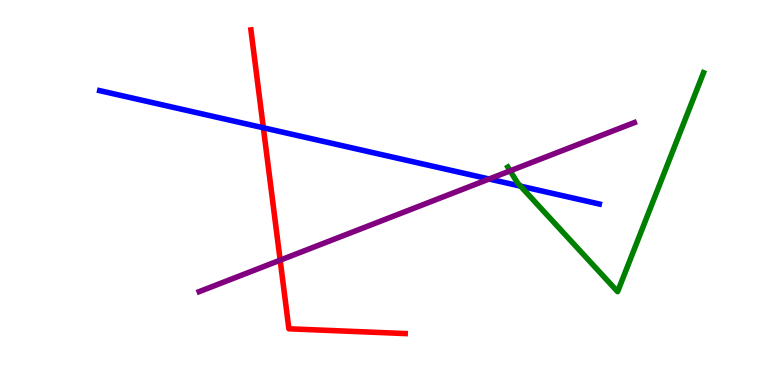[{'lines': ['blue', 'red'], 'intersections': [{'x': 3.4, 'y': 6.68}]}, {'lines': ['green', 'red'], 'intersections': []}, {'lines': ['purple', 'red'], 'intersections': [{'x': 3.62, 'y': 3.24}]}, {'lines': ['blue', 'green'], 'intersections': [{'x': 6.72, 'y': 5.17}]}, {'lines': ['blue', 'purple'], 'intersections': [{'x': 6.31, 'y': 5.35}]}, {'lines': ['green', 'purple'], 'intersections': [{'x': 6.58, 'y': 5.56}]}]